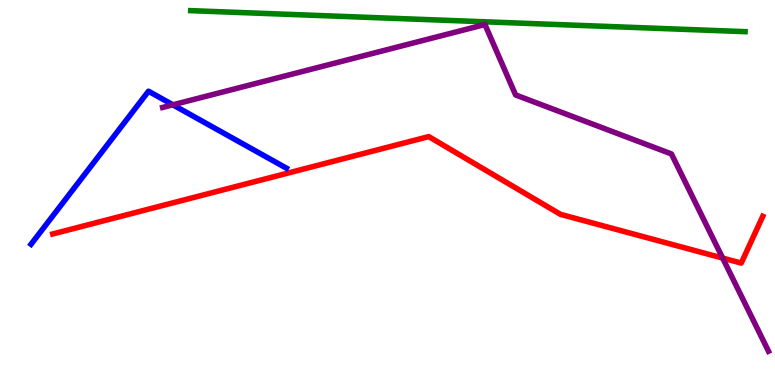[{'lines': ['blue', 'red'], 'intersections': []}, {'lines': ['green', 'red'], 'intersections': []}, {'lines': ['purple', 'red'], 'intersections': [{'x': 9.32, 'y': 3.3}]}, {'lines': ['blue', 'green'], 'intersections': []}, {'lines': ['blue', 'purple'], 'intersections': [{'x': 2.23, 'y': 7.28}]}, {'lines': ['green', 'purple'], 'intersections': []}]